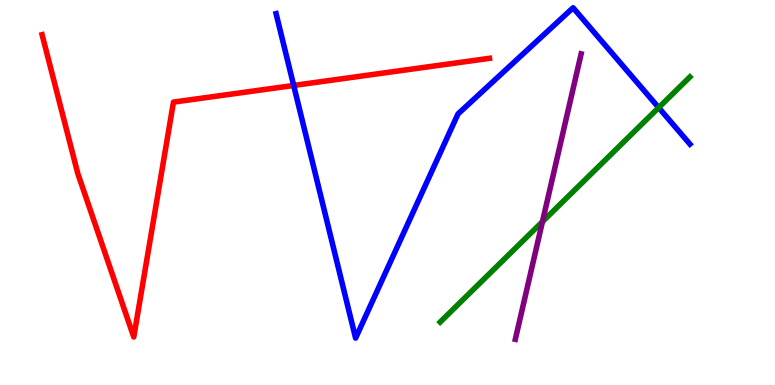[{'lines': ['blue', 'red'], 'intersections': [{'x': 3.79, 'y': 7.78}]}, {'lines': ['green', 'red'], 'intersections': []}, {'lines': ['purple', 'red'], 'intersections': []}, {'lines': ['blue', 'green'], 'intersections': [{'x': 8.5, 'y': 7.2}]}, {'lines': ['blue', 'purple'], 'intersections': []}, {'lines': ['green', 'purple'], 'intersections': [{'x': 7.0, 'y': 4.24}]}]